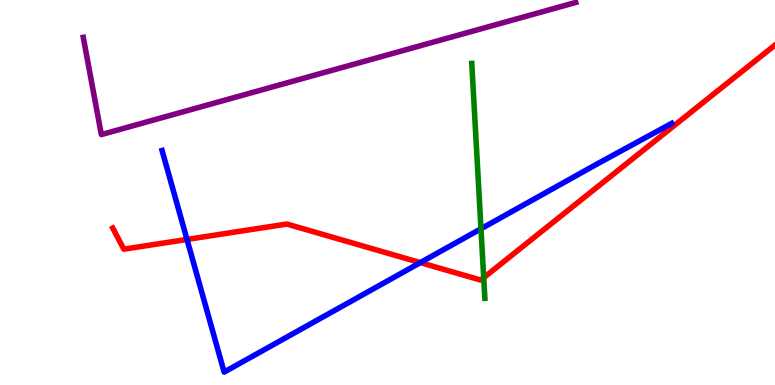[{'lines': ['blue', 'red'], 'intersections': [{'x': 2.41, 'y': 3.78}, {'x': 5.42, 'y': 3.18}]}, {'lines': ['green', 'red'], 'intersections': [{'x': 6.24, 'y': 2.79}]}, {'lines': ['purple', 'red'], 'intersections': []}, {'lines': ['blue', 'green'], 'intersections': [{'x': 6.21, 'y': 4.06}]}, {'lines': ['blue', 'purple'], 'intersections': []}, {'lines': ['green', 'purple'], 'intersections': []}]